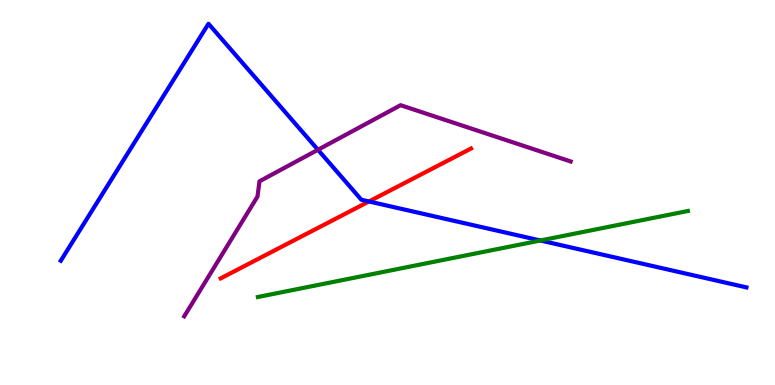[{'lines': ['blue', 'red'], 'intersections': [{'x': 4.76, 'y': 4.77}]}, {'lines': ['green', 'red'], 'intersections': []}, {'lines': ['purple', 'red'], 'intersections': []}, {'lines': ['blue', 'green'], 'intersections': [{'x': 6.97, 'y': 3.75}]}, {'lines': ['blue', 'purple'], 'intersections': [{'x': 4.1, 'y': 6.11}]}, {'lines': ['green', 'purple'], 'intersections': []}]